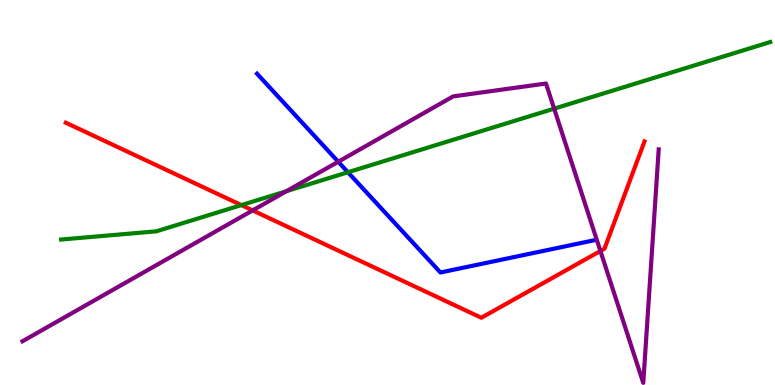[{'lines': ['blue', 'red'], 'intersections': []}, {'lines': ['green', 'red'], 'intersections': [{'x': 3.11, 'y': 4.67}]}, {'lines': ['purple', 'red'], 'intersections': [{'x': 3.26, 'y': 4.53}, {'x': 7.75, 'y': 3.48}]}, {'lines': ['blue', 'green'], 'intersections': [{'x': 4.49, 'y': 5.53}]}, {'lines': ['blue', 'purple'], 'intersections': [{'x': 4.36, 'y': 5.8}]}, {'lines': ['green', 'purple'], 'intersections': [{'x': 3.7, 'y': 5.03}, {'x': 7.15, 'y': 7.18}]}]